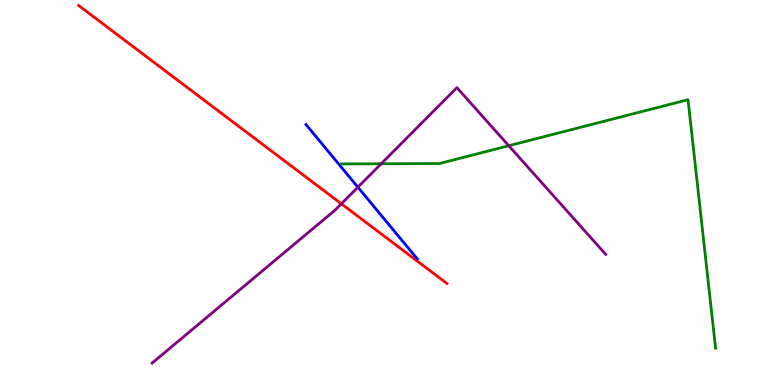[{'lines': ['blue', 'red'], 'intersections': []}, {'lines': ['green', 'red'], 'intersections': []}, {'lines': ['purple', 'red'], 'intersections': [{'x': 4.4, 'y': 4.71}]}, {'lines': ['blue', 'green'], 'intersections': []}, {'lines': ['blue', 'purple'], 'intersections': [{'x': 4.62, 'y': 5.14}]}, {'lines': ['green', 'purple'], 'intersections': [{'x': 4.92, 'y': 5.75}, {'x': 6.56, 'y': 6.21}]}]